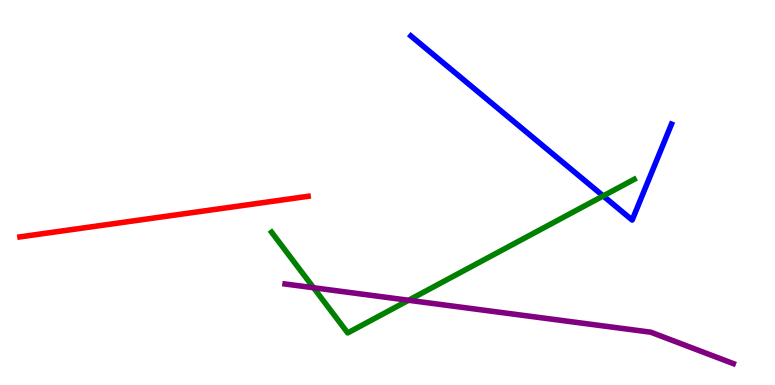[{'lines': ['blue', 'red'], 'intersections': []}, {'lines': ['green', 'red'], 'intersections': []}, {'lines': ['purple', 'red'], 'intersections': []}, {'lines': ['blue', 'green'], 'intersections': [{'x': 7.78, 'y': 4.91}]}, {'lines': ['blue', 'purple'], 'intersections': []}, {'lines': ['green', 'purple'], 'intersections': [{'x': 4.05, 'y': 2.53}, {'x': 5.27, 'y': 2.2}]}]